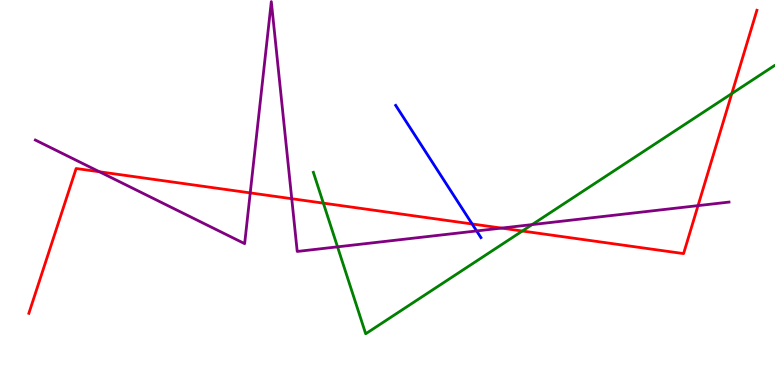[{'lines': ['blue', 'red'], 'intersections': [{'x': 6.09, 'y': 4.18}]}, {'lines': ['green', 'red'], 'intersections': [{'x': 4.17, 'y': 4.72}, {'x': 6.74, 'y': 4.0}, {'x': 9.44, 'y': 7.57}]}, {'lines': ['purple', 'red'], 'intersections': [{'x': 1.28, 'y': 5.54}, {'x': 3.23, 'y': 4.99}, {'x': 3.76, 'y': 4.84}, {'x': 6.47, 'y': 4.08}, {'x': 9.01, 'y': 4.66}]}, {'lines': ['blue', 'green'], 'intersections': []}, {'lines': ['blue', 'purple'], 'intersections': [{'x': 6.15, 'y': 4.0}]}, {'lines': ['green', 'purple'], 'intersections': [{'x': 4.36, 'y': 3.59}, {'x': 6.87, 'y': 4.17}]}]